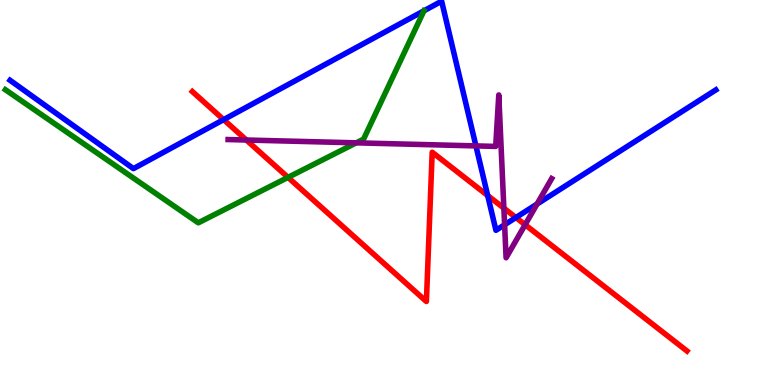[{'lines': ['blue', 'red'], 'intersections': [{'x': 2.89, 'y': 6.89}, {'x': 6.29, 'y': 4.92}, {'x': 6.66, 'y': 4.35}]}, {'lines': ['green', 'red'], 'intersections': [{'x': 3.72, 'y': 5.39}]}, {'lines': ['purple', 'red'], 'intersections': [{'x': 3.18, 'y': 6.36}, {'x': 6.5, 'y': 4.59}, {'x': 6.78, 'y': 4.16}]}, {'lines': ['blue', 'green'], 'intersections': [{'x': 5.47, 'y': 9.72}]}, {'lines': ['blue', 'purple'], 'intersections': [{'x': 6.14, 'y': 6.21}, {'x': 6.51, 'y': 4.16}, {'x': 6.93, 'y': 4.7}]}, {'lines': ['green', 'purple'], 'intersections': [{'x': 4.6, 'y': 6.29}]}]